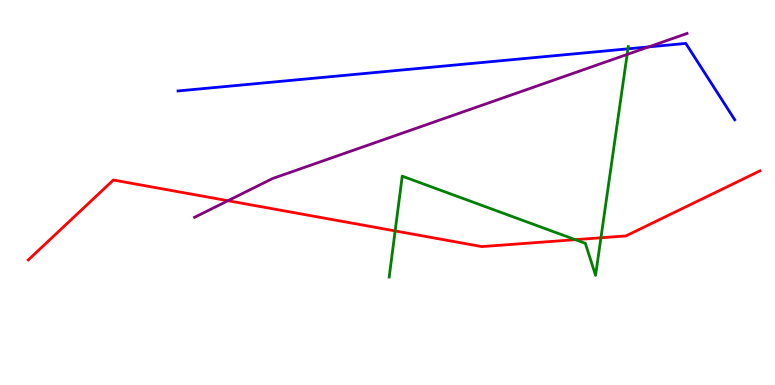[{'lines': ['blue', 'red'], 'intersections': []}, {'lines': ['green', 'red'], 'intersections': [{'x': 5.1, 'y': 4.0}, {'x': 7.42, 'y': 3.77}, {'x': 7.75, 'y': 3.82}]}, {'lines': ['purple', 'red'], 'intersections': [{'x': 2.94, 'y': 4.79}]}, {'lines': ['blue', 'green'], 'intersections': [{'x': 8.1, 'y': 8.73}]}, {'lines': ['blue', 'purple'], 'intersections': [{'x': 8.37, 'y': 8.78}]}, {'lines': ['green', 'purple'], 'intersections': [{'x': 8.09, 'y': 8.59}]}]